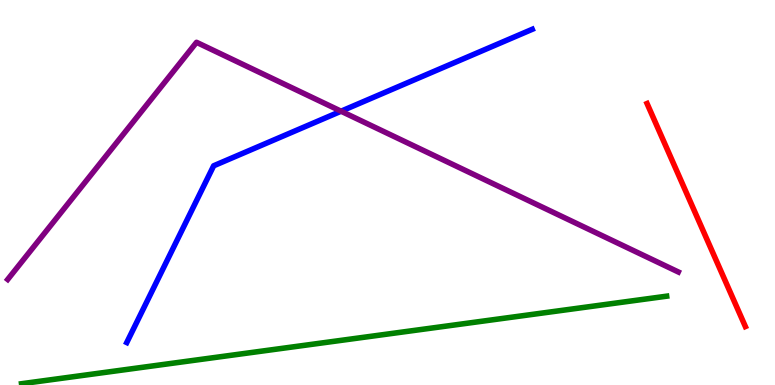[{'lines': ['blue', 'red'], 'intersections': []}, {'lines': ['green', 'red'], 'intersections': []}, {'lines': ['purple', 'red'], 'intersections': []}, {'lines': ['blue', 'green'], 'intersections': []}, {'lines': ['blue', 'purple'], 'intersections': [{'x': 4.4, 'y': 7.11}]}, {'lines': ['green', 'purple'], 'intersections': []}]